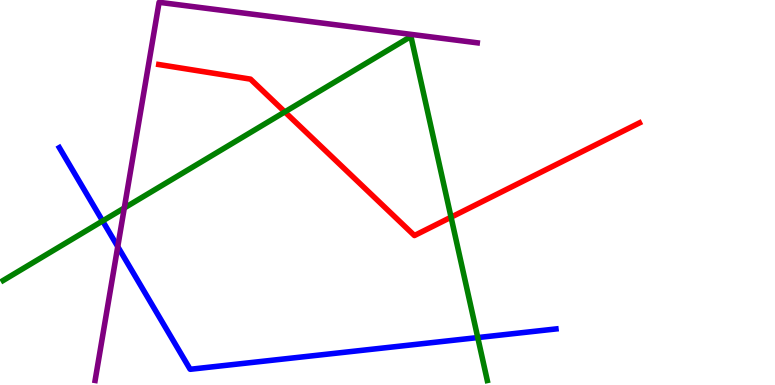[{'lines': ['blue', 'red'], 'intersections': []}, {'lines': ['green', 'red'], 'intersections': [{'x': 3.68, 'y': 7.09}, {'x': 5.82, 'y': 4.36}]}, {'lines': ['purple', 'red'], 'intersections': []}, {'lines': ['blue', 'green'], 'intersections': [{'x': 1.32, 'y': 4.26}, {'x': 6.16, 'y': 1.23}]}, {'lines': ['blue', 'purple'], 'intersections': [{'x': 1.52, 'y': 3.59}]}, {'lines': ['green', 'purple'], 'intersections': [{'x': 1.6, 'y': 4.6}]}]